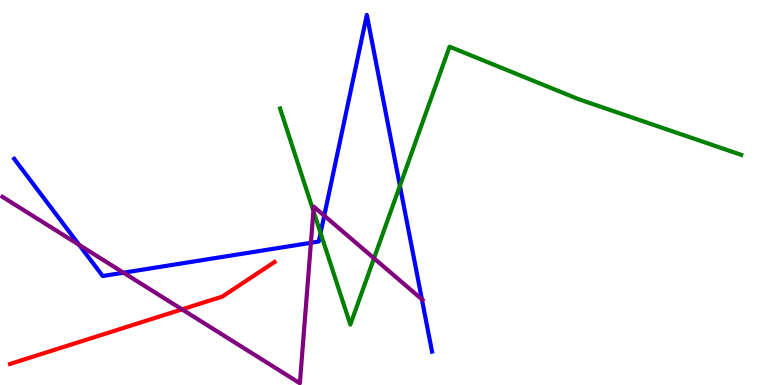[{'lines': ['blue', 'red'], 'intersections': []}, {'lines': ['green', 'red'], 'intersections': []}, {'lines': ['purple', 'red'], 'intersections': [{'x': 2.35, 'y': 1.96}]}, {'lines': ['blue', 'green'], 'intersections': [{'x': 4.14, 'y': 3.95}, {'x': 5.16, 'y': 5.17}]}, {'lines': ['blue', 'purple'], 'intersections': [{'x': 1.02, 'y': 3.64}, {'x': 1.59, 'y': 2.92}, {'x': 4.01, 'y': 3.69}, {'x': 4.18, 'y': 4.4}, {'x': 5.44, 'y': 2.23}]}, {'lines': ['green', 'purple'], 'intersections': [{'x': 4.04, 'y': 4.52}, {'x': 4.83, 'y': 3.29}]}]